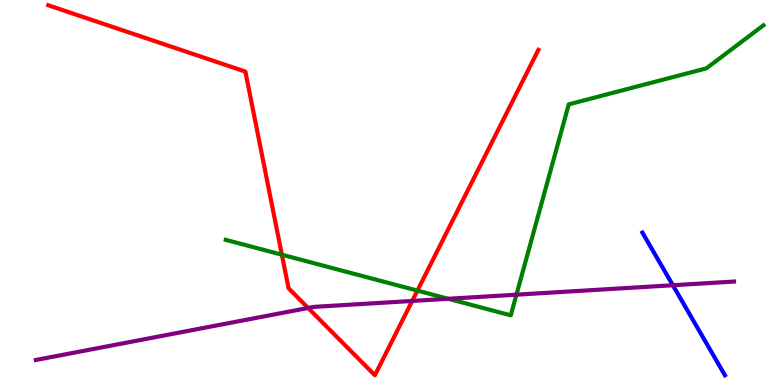[{'lines': ['blue', 'red'], 'intersections': []}, {'lines': ['green', 'red'], 'intersections': [{'x': 3.64, 'y': 3.38}, {'x': 5.39, 'y': 2.45}]}, {'lines': ['purple', 'red'], 'intersections': [{'x': 3.98, 'y': 2.0}, {'x': 5.32, 'y': 2.18}]}, {'lines': ['blue', 'green'], 'intersections': []}, {'lines': ['blue', 'purple'], 'intersections': [{'x': 8.68, 'y': 2.59}]}, {'lines': ['green', 'purple'], 'intersections': [{'x': 5.78, 'y': 2.24}, {'x': 6.66, 'y': 2.35}]}]